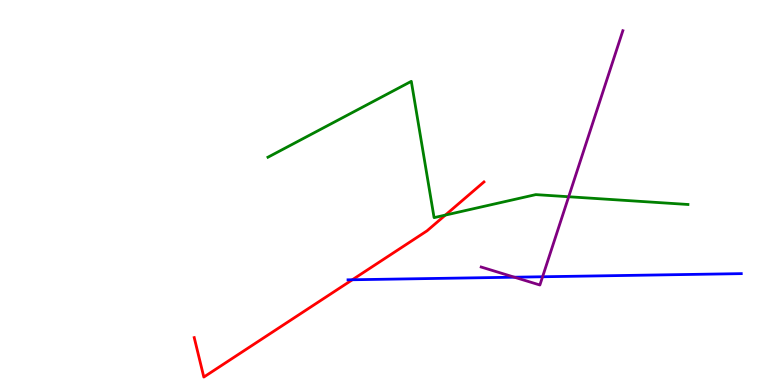[{'lines': ['blue', 'red'], 'intersections': [{'x': 4.55, 'y': 2.73}]}, {'lines': ['green', 'red'], 'intersections': [{'x': 5.75, 'y': 4.41}]}, {'lines': ['purple', 'red'], 'intersections': []}, {'lines': ['blue', 'green'], 'intersections': []}, {'lines': ['blue', 'purple'], 'intersections': [{'x': 6.64, 'y': 2.8}, {'x': 7.0, 'y': 2.81}]}, {'lines': ['green', 'purple'], 'intersections': [{'x': 7.34, 'y': 4.89}]}]